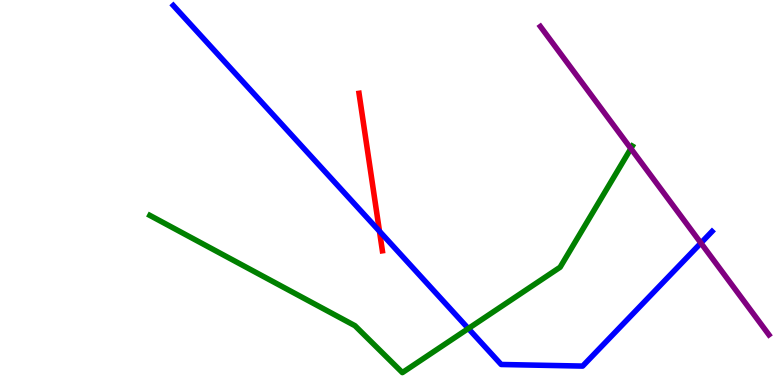[{'lines': ['blue', 'red'], 'intersections': [{'x': 4.9, 'y': 3.99}]}, {'lines': ['green', 'red'], 'intersections': []}, {'lines': ['purple', 'red'], 'intersections': []}, {'lines': ['blue', 'green'], 'intersections': [{'x': 6.04, 'y': 1.47}]}, {'lines': ['blue', 'purple'], 'intersections': [{'x': 9.04, 'y': 3.69}]}, {'lines': ['green', 'purple'], 'intersections': [{'x': 8.14, 'y': 6.14}]}]